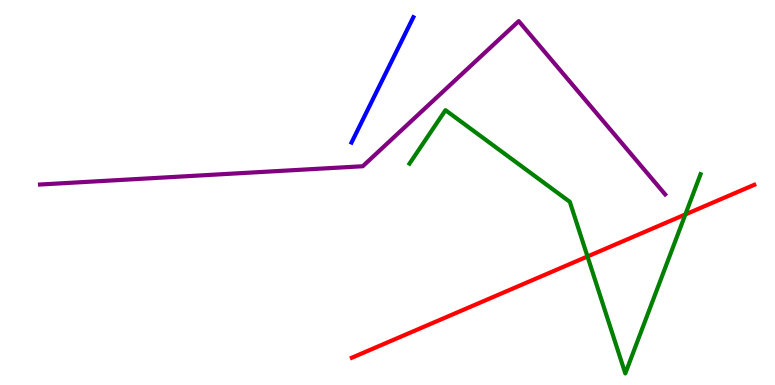[{'lines': ['blue', 'red'], 'intersections': []}, {'lines': ['green', 'red'], 'intersections': [{'x': 7.58, 'y': 3.34}, {'x': 8.84, 'y': 4.43}]}, {'lines': ['purple', 'red'], 'intersections': []}, {'lines': ['blue', 'green'], 'intersections': []}, {'lines': ['blue', 'purple'], 'intersections': []}, {'lines': ['green', 'purple'], 'intersections': []}]